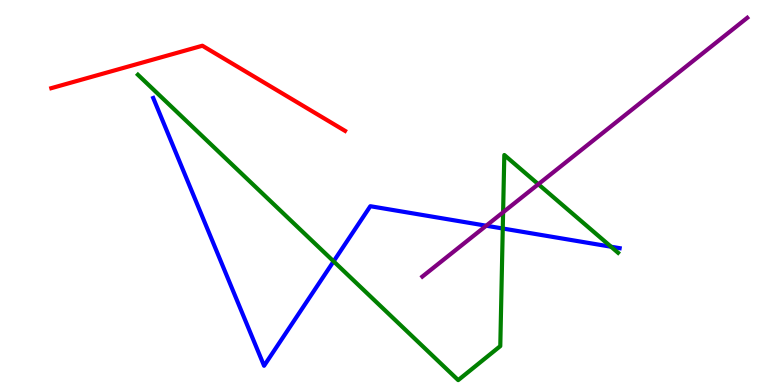[{'lines': ['blue', 'red'], 'intersections': []}, {'lines': ['green', 'red'], 'intersections': []}, {'lines': ['purple', 'red'], 'intersections': []}, {'lines': ['blue', 'green'], 'intersections': [{'x': 4.3, 'y': 3.21}, {'x': 6.49, 'y': 4.06}, {'x': 7.88, 'y': 3.59}]}, {'lines': ['blue', 'purple'], 'intersections': [{'x': 6.27, 'y': 4.14}]}, {'lines': ['green', 'purple'], 'intersections': [{'x': 6.49, 'y': 4.49}, {'x': 6.95, 'y': 5.21}]}]